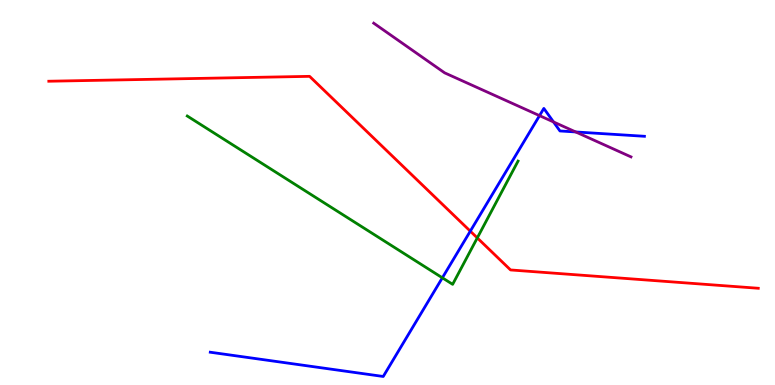[{'lines': ['blue', 'red'], 'intersections': [{'x': 6.07, 'y': 4.0}]}, {'lines': ['green', 'red'], 'intersections': [{'x': 6.16, 'y': 3.82}]}, {'lines': ['purple', 'red'], 'intersections': []}, {'lines': ['blue', 'green'], 'intersections': [{'x': 5.71, 'y': 2.78}]}, {'lines': ['blue', 'purple'], 'intersections': [{'x': 6.96, 'y': 7.0}, {'x': 7.14, 'y': 6.83}, {'x': 7.43, 'y': 6.57}]}, {'lines': ['green', 'purple'], 'intersections': []}]